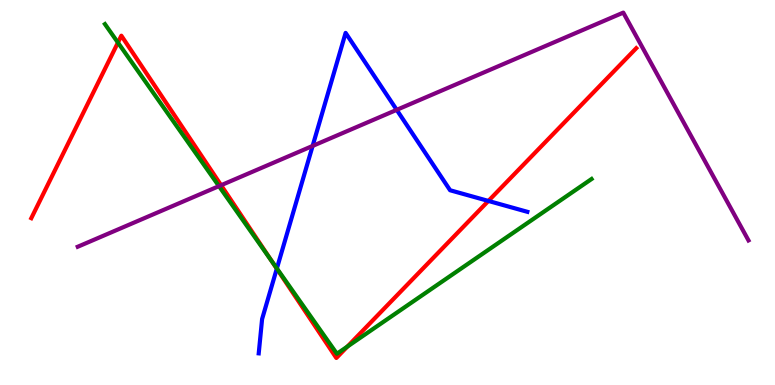[{'lines': ['blue', 'red'], 'intersections': [{'x': 3.57, 'y': 3.02}, {'x': 6.3, 'y': 4.78}]}, {'lines': ['green', 'red'], 'intersections': [{'x': 1.52, 'y': 8.89}, {'x': 3.51, 'y': 3.21}, {'x': 4.48, 'y': 0.999}]}, {'lines': ['purple', 'red'], 'intersections': [{'x': 2.85, 'y': 5.19}]}, {'lines': ['blue', 'green'], 'intersections': [{'x': 3.57, 'y': 3.03}]}, {'lines': ['blue', 'purple'], 'intersections': [{'x': 4.03, 'y': 6.21}, {'x': 5.12, 'y': 7.15}]}, {'lines': ['green', 'purple'], 'intersections': [{'x': 2.83, 'y': 5.17}]}]